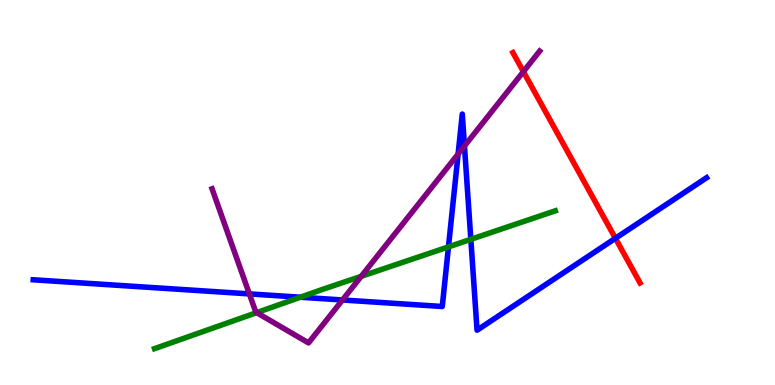[{'lines': ['blue', 'red'], 'intersections': [{'x': 7.94, 'y': 3.81}]}, {'lines': ['green', 'red'], 'intersections': []}, {'lines': ['purple', 'red'], 'intersections': [{'x': 6.75, 'y': 8.14}]}, {'lines': ['blue', 'green'], 'intersections': [{'x': 3.88, 'y': 2.28}, {'x': 5.79, 'y': 3.59}, {'x': 6.08, 'y': 3.78}]}, {'lines': ['blue', 'purple'], 'intersections': [{'x': 3.22, 'y': 2.37}, {'x': 4.42, 'y': 2.21}, {'x': 5.91, 'y': 6.0}, {'x': 5.99, 'y': 6.21}]}, {'lines': ['green', 'purple'], 'intersections': [{'x': 3.31, 'y': 1.88}, {'x': 4.66, 'y': 2.82}]}]